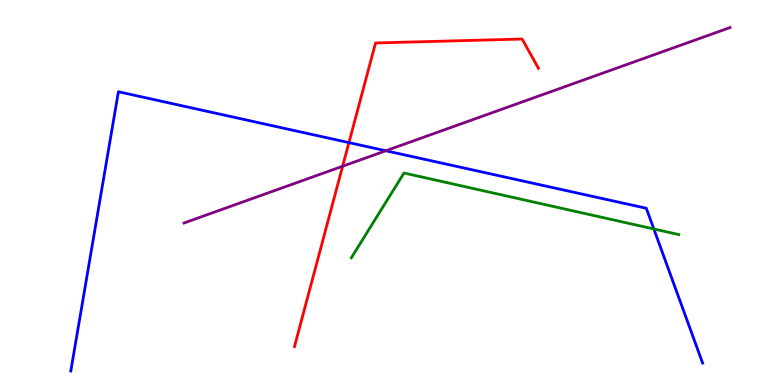[{'lines': ['blue', 'red'], 'intersections': [{'x': 4.5, 'y': 6.3}]}, {'lines': ['green', 'red'], 'intersections': []}, {'lines': ['purple', 'red'], 'intersections': [{'x': 4.42, 'y': 5.68}]}, {'lines': ['blue', 'green'], 'intersections': [{'x': 8.44, 'y': 4.05}]}, {'lines': ['blue', 'purple'], 'intersections': [{'x': 4.98, 'y': 6.08}]}, {'lines': ['green', 'purple'], 'intersections': []}]